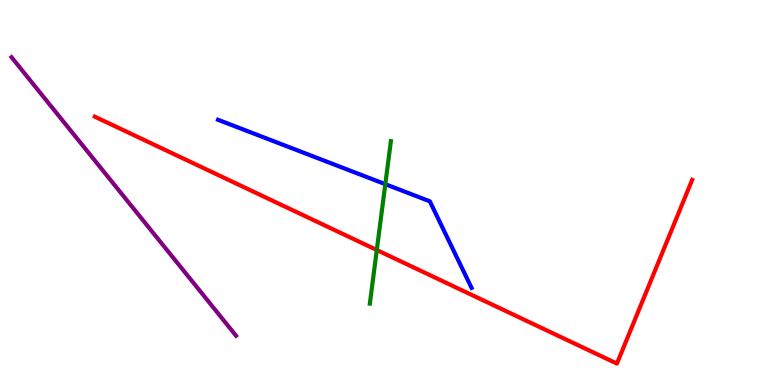[{'lines': ['blue', 'red'], 'intersections': []}, {'lines': ['green', 'red'], 'intersections': [{'x': 4.86, 'y': 3.51}]}, {'lines': ['purple', 'red'], 'intersections': []}, {'lines': ['blue', 'green'], 'intersections': [{'x': 4.97, 'y': 5.22}]}, {'lines': ['blue', 'purple'], 'intersections': []}, {'lines': ['green', 'purple'], 'intersections': []}]